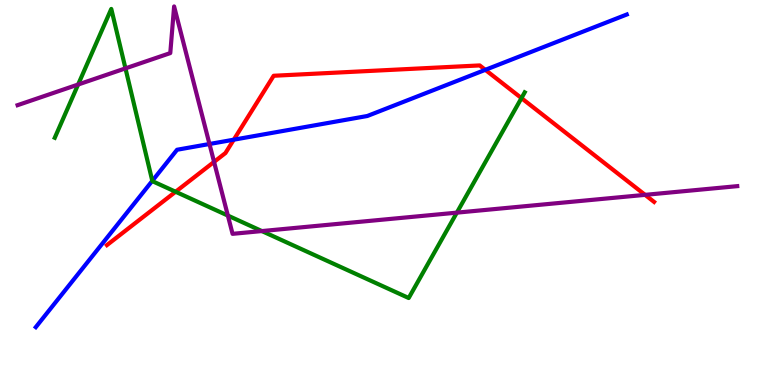[{'lines': ['blue', 'red'], 'intersections': [{'x': 3.02, 'y': 6.37}, {'x': 6.26, 'y': 8.19}]}, {'lines': ['green', 'red'], 'intersections': [{'x': 2.27, 'y': 5.02}, {'x': 6.73, 'y': 7.45}]}, {'lines': ['purple', 'red'], 'intersections': [{'x': 2.76, 'y': 5.8}, {'x': 8.32, 'y': 4.94}]}, {'lines': ['blue', 'green'], 'intersections': [{'x': 1.97, 'y': 5.3}]}, {'lines': ['blue', 'purple'], 'intersections': [{'x': 2.7, 'y': 6.26}]}, {'lines': ['green', 'purple'], 'intersections': [{'x': 1.01, 'y': 7.8}, {'x': 1.62, 'y': 8.22}, {'x': 2.94, 'y': 4.4}, {'x': 3.38, 'y': 4.0}, {'x': 5.89, 'y': 4.48}]}]